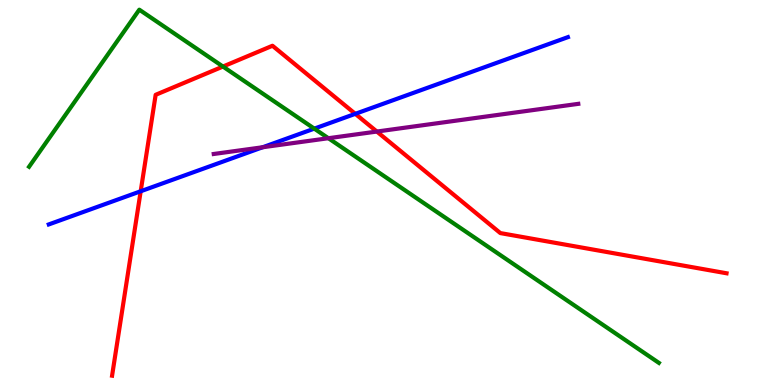[{'lines': ['blue', 'red'], 'intersections': [{'x': 1.82, 'y': 5.03}, {'x': 4.58, 'y': 7.04}]}, {'lines': ['green', 'red'], 'intersections': [{'x': 2.88, 'y': 8.27}]}, {'lines': ['purple', 'red'], 'intersections': [{'x': 4.86, 'y': 6.58}]}, {'lines': ['blue', 'green'], 'intersections': [{'x': 4.06, 'y': 6.66}]}, {'lines': ['blue', 'purple'], 'intersections': [{'x': 3.39, 'y': 6.18}]}, {'lines': ['green', 'purple'], 'intersections': [{'x': 4.24, 'y': 6.41}]}]